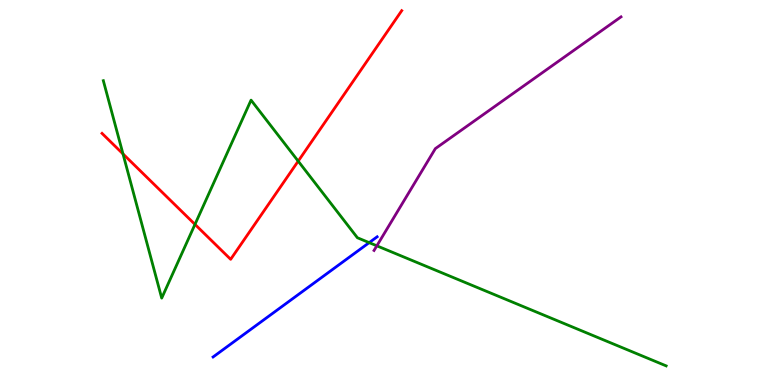[{'lines': ['blue', 'red'], 'intersections': []}, {'lines': ['green', 'red'], 'intersections': [{'x': 1.59, 'y': 6.0}, {'x': 2.52, 'y': 4.17}, {'x': 3.85, 'y': 5.81}]}, {'lines': ['purple', 'red'], 'intersections': []}, {'lines': ['blue', 'green'], 'intersections': [{'x': 4.76, 'y': 3.7}]}, {'lines': ['blue', 'purple'], 'intersections': []}, {'lines': ['green', 'purple'], 'intersections': [{'x': 4.86, 'y': 3.62}]}]